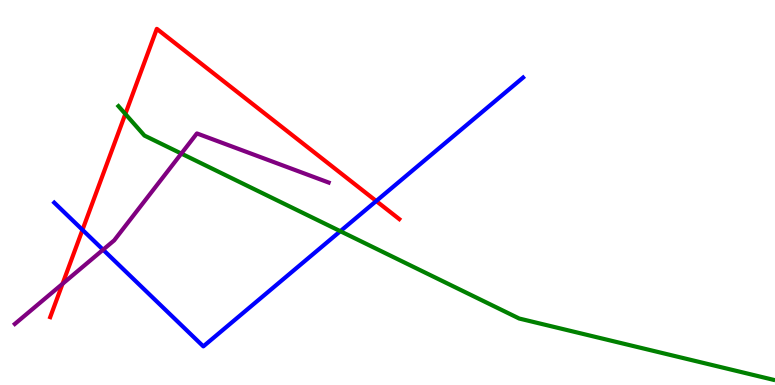[{'lines': ['blue', 'red'], 'intersections': [{'x': 1.06, 'y': 4.03}, {'x': 4.85, 'y': 4.78}]}, {'lines': ['green', 'red'], 'intersections': [{'x': 1.62, 'y': 7.04}]}, {'lines': ['purple', 'red'], 'intersections': [{'x': 0.807, 'y': 2.63}]}, {'lines': ['blue', 'green'], 'intersections': [{'x': 4.39, 'y': 3.99}]}, {'lines': ['blue', 'purple'], 'intersections': [{'x': 1.33, 'y': 3.51}]}, {'lines': ['green', 'purple'], 'intersections': [{'x': 2.34, 'y': 6.01}]}]